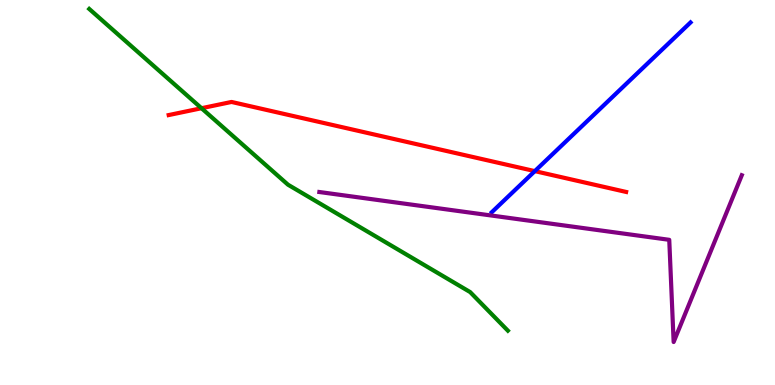[{'lines': ['blue', 'red'], 'intersections': [{'x': 6.9, 'y': 5.56}]}, {'lines': ['green', 'red'], 'intersections': [{'x': 2.6, 'y': 7.19}]}, {'lines': ['purple', 'red'], 'intersections': []}, {'lines': ['blue', 'green'], 'intersections': []}, {'lines': ['blue', 'purple'], 'intersections': []}, {'lines': ['green', 'purple'], 'intersections': []}]